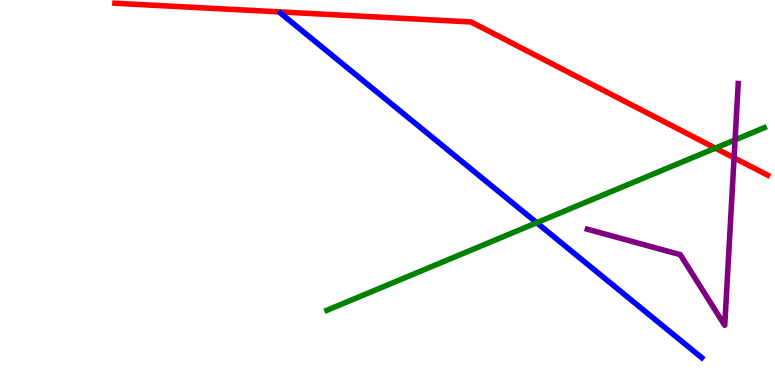[{'lines': ['blue', 'red'], 'intersections': []}, {'lines': ['green', 'red'], 'intersections': [{'x': 9.23, 'y': 6.15}]}, {'lines': ['purple', 'red'], 'intersections': [{'x': 9.47, 'y': 5.9}]}, {'lines': ['blue', 'green'], 'intersections': [{'x': 6.93, 'y': 4.22}]}, {'lines': ['blue', 'purple'], 'intersections': []}, {'lines': ['green', 'purple'], 'intersections': [{'x': 9.48, 'y': 6.37}]}]